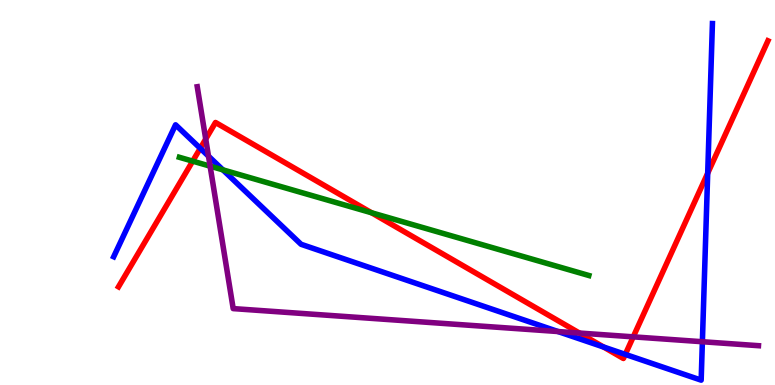[{'lines': ['blue', 'red'], 'intersections': [{'x': 2.58, 'y': 6.15}, {'x': 7.79, 'y': 0.987}, {'x': 8.07, 'y': 0.795}, {'x': 9.13, 'y': 5.5}]}, {'lines': ['green', 'red'], 'intersections': [{'x': 2.49, 'y': 5.81}, {'x': 4.79, 'y': 4.47}]}, {'lines': ['purple', 'red'], 'intersections': [{'x': 2.65, 'y': 6.39}, {'x': 7.48, 'y': 1.35}, {'x': 8.17, 'y': 1.25}]}, {'lines': ['blue', 'green'], 'intersections': [{'x': 2.88, 'y': 5.59}]}, {'lines': ['blue', 'purple'], 'intersections': [{'x': 2.69, 'y': 5.94}, {'x': 7.2, 'y': 1.39}, {'x': 9.06, 'y': 1.12}]}, {'lines': ['green', 'purple'], 'intersections': [{'x': 2.71, 'y': 5.68}]}]